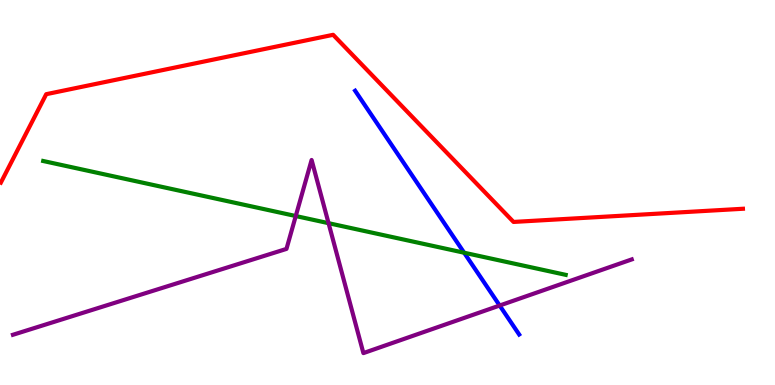[{'lines': ['blue', 'red'], 'intersections': []}, {'lines': ['green', 'red'], 'intersections': []}, {'lines': ['purple', 'red'], 'intersections': []}, {'lines': ['blue', 'green'], 'intersections': [{'x': 5.99, 'y': 3.44}]}, {'lines': ['blue', 'purple'], 'intersections': [{'x': 6.45, 'y': 2.06}]}, {'lines': ['green', 'purple'], 'intersections': [{'x': 3.82, 'y': 4.39}, {'x': 4.24, 'y': 4.2}]}]